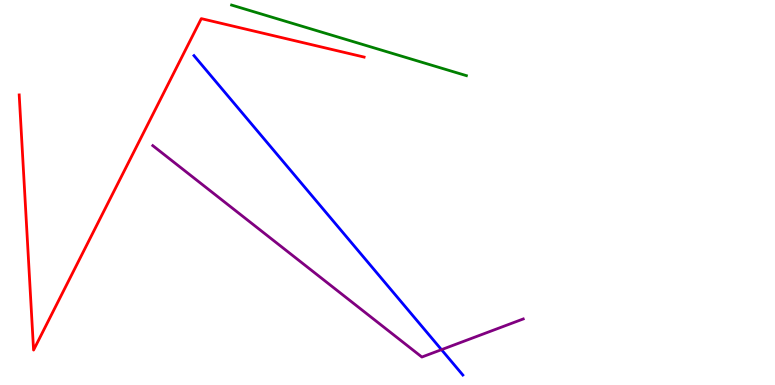[{'lines': ['blue', 'red'], 'intersections': []}, {'lines': ['green', 'red'], 'intersections': []}, {'lines': ['purple', 'red'], 'intersections': []}, {'lines': ['blue', 'green'], 'intersections': []}, {'lines': ['blue', 'purple'], 'intersections': [{'x': 5.7, 'y': 0.918}]}, {'lines': ['green', 'purple'], 'intersections': []}]